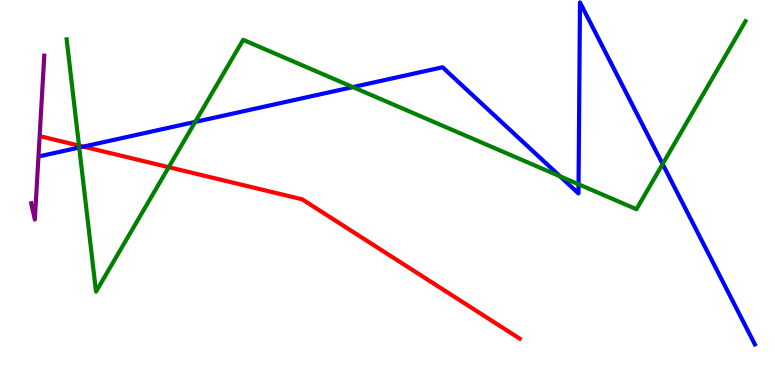[{'lines': ['blue', 'red'], 'intersections': [{'x': 1.07, 'y': 6.19}]}, {'lines': ['green', 'red'], 'intersections': [{'x': 1.02, 'y': 6.22}, {'x': 2.18, 'y': 5.66}]}, {'lines': ['purple', 'red'], 'intersections': []}, {'lines': ['blue', 'green'], 'intersections': [{'x': 1.02, 'y': 6.17}, {'x': 2.52, 'y': 6.83}, {'x': 4.55, 'y': 7.74}, {'x': 7.23, 'y': 5.42}, {'x': 7.47, 'y': 5.21}, {'x': 8.55, 'y': 5.74}]}, {'lines': ['blue', 'purple'], 'intersections': []}, {'lines': ['green', 'purple'], 'intersections': []}]